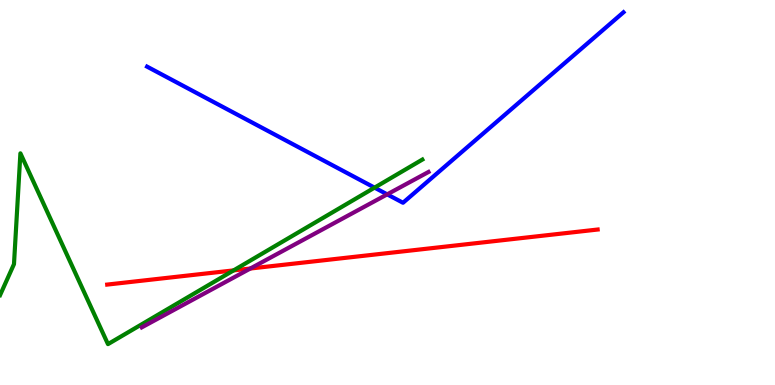[{'lines': ['blue', 'red'], 'intersections': []}, {'lines': ['green', 'red'], 'intersections': [{'x': 3.01, 'y': 2.98}]}, {'lines': ['purple', 'red'], 'intersections': [{'x': 3.23, 'y': 3.03}]}, {'lines': ['blue', 'green'], 'intersections': [{'x': 4.83, 'y': 5.13}]}, {'lines': ['blue', 'purple'], 'intersections': [{'x': 5.0, 'y': 4.95}]}, {'lines': ['green', 'purple'], 'intersections': []}]